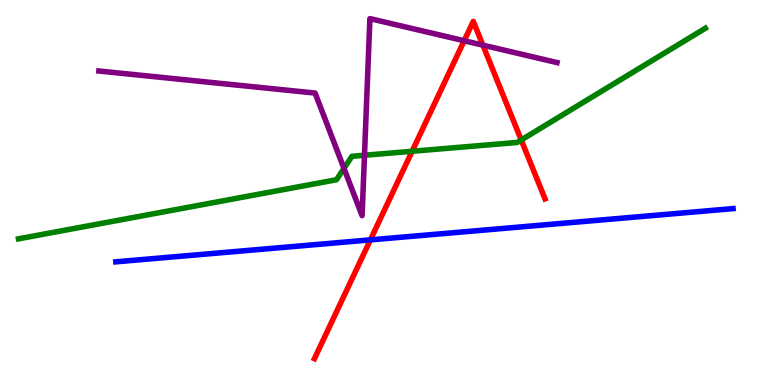[{'lines': ['blue', 'red'], 'intersections': [{'x': 4.78, 'y': 3.77}]}, {'lines': ['green', 'red'], 'intersections': [{'x': 5.32, 'y': 6.07}, {'x': 6.73, 'y': 6.36}]}, {'lines': ['purple', 'red'], 'intersections': [{'x': 5.99, 'y': 8.94}, {'x': 6.23, 'y': 8.83}]}, {'lines': ['blue', 'green'], 'intersections': []}, {'lines': ['blue', 'purple'], 'intersections': []}, {'lines': ['green', 'purple'], 'intersections': [{'x': 4.44, 'y': 5.63}, {'x': 4.7, 'y': 5.97}]}]